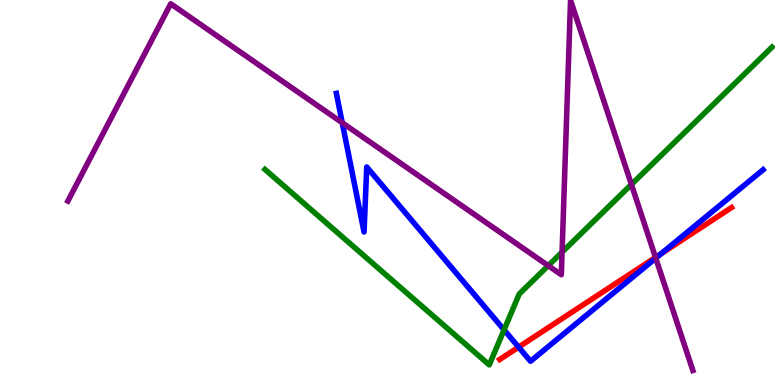[{'lines': ['blue', 'red'], 'intersections': [{'x': 6.69, 'y': 0.984}, {'x': 8.53, 'y': 3.41}]}, {'lines': ['green', 'red'], 'intersections': []}, {'lines': ['purple', 'red'], 'intersections': [{'x': 8.46, 'y': 3.31}]}, {'lines': ['blue', 'green'], 'intersections': [{'x': 6.5, 'y': 1.43}]}, {'lines': ['blue', 'purple'], 'intersections': [{'x': 4.42, 'y': 6.81}, {'x': 8.46, 'y': 3.3}]}, {'lines': ['green', 'purple'], 'intersections': [{'x': 7.07, 'y': 3.1}, {'x': 7.25, 'y': 3.45}, {'x': 8.15, 'y': 5.21}]}]